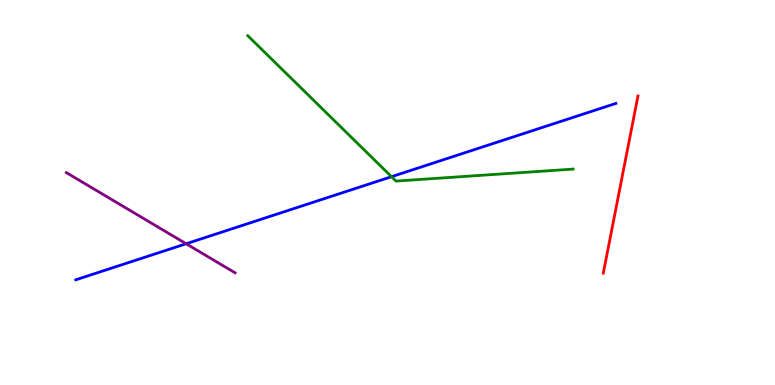[{'lines': ['blue', 'red'], 'intersections': []}, {'lines': ['green', 'red'], 'intersections': []}, {'lines': ['purple', 'red'], 'intersections': []}, {'lines': ['blue', 'green'], 'intersections': [{'x': 5.05, 'y': 5.41}]}, {'lines': ['blue', 'purple'], 'intersections': [{'x': 2.4, 'y': 3.67}]}, {'lines': ['green', 'purple'], 'intersections': []}]